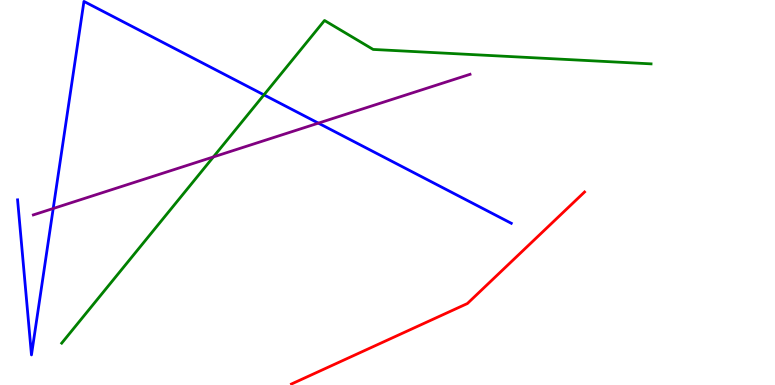[{'lines': ['blue', 'red'], 'intersections': []}, {'lines': ['green', 'red'], 'intersections': []}, {'lines': ['purple', 'red'], 'intersections': []}, {'lines': ['blue', 'green'], 'intersections': [{'x': 3.41, 'y': 7.54}]}, {'lines': ['blue', 'purple'], 'intersections': [{'x': 0.687, 'y': 4.58}, {'x': 4.11, 'y': 6.8}]}, {'lines': ['green', 'purple'], 'intersections': [{'x': 2.75, 'y': 5.92}]}]